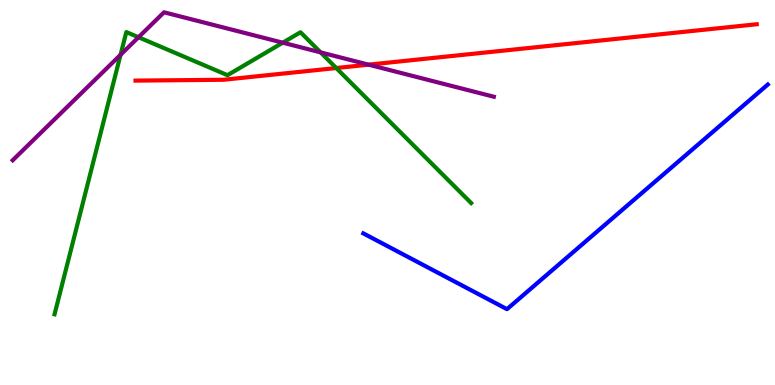[{'lines': ['blue', 'red'], 'intersections': []}, {'lines': ['green', 'red'], 'intersections': [{'x': 4.34, 'y': 8.23}]}, {'lines': ['purple', 'red'], 'intersections': [{'x': 4.76, 'y': 8.32}]}, {'lines': ['blue', 'green'], 'intersections': []}, {'lines': ['blue', 'purple'], 'intersections': []}, {'lines': ['green', 'purple'], 'intersections': [{'x': 1.56, 'y': 8.58}, {'x': 1.79, 'y': 9.03}, {'x': 3.65, 'y': 8.89}, {'x': 4.14, 'y': 8.64}]}]